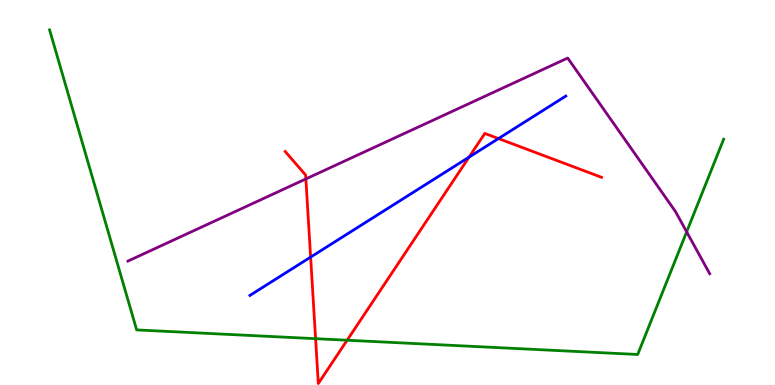[{'lines': ['blue', 'red'], 'intersections': [{'x': 4.01, 'y': 3.32}, {'x': 6.05, 'y': 5.92}, {'x': 6.43, 'y': 6.4}]}, {'lines': ['green', 'red'], 'intersections': [{'x': 4.07, 'y': 1.2}, {'x': 4.48, 'y': 1.16}]}, {'lines': ['purple', 'red'], 'intersections': [{'x': 3.95, 'y': 5.35}]}, {'lines': ['blue', 'green'], 'intersections': []}, {'lines': ['blue', 'purple'], 'intersections': []}, {'lines': ['green', 'purple'], 'intersections': [{'x': 8.86, 'y': 3.98}]}]